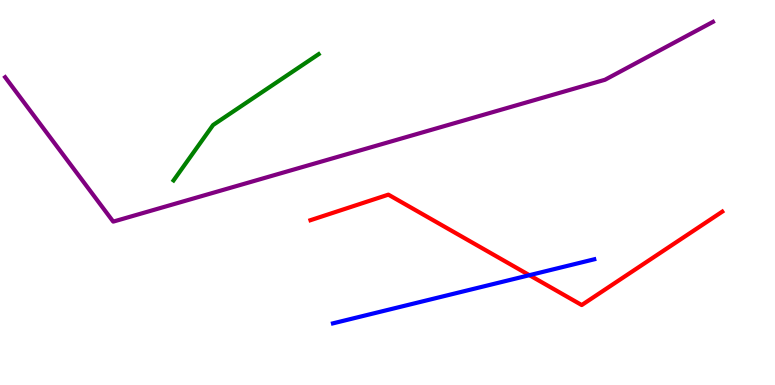[{'lines': ['blue', 'red'], 'intersections': [{'x': 6.83, 'y': 2.85}]}, {'lines': ['green', 'red'], 'intersections': []}, {'lines': ['purple', 'red'], 'intersections': []}, {'lines': ['blue', 'green'], 'intersections': []}, {'lines': ['blue', 'purple'], 'intersections': []}, {'lines': ['green', 'purple'], 'intersections': []}]